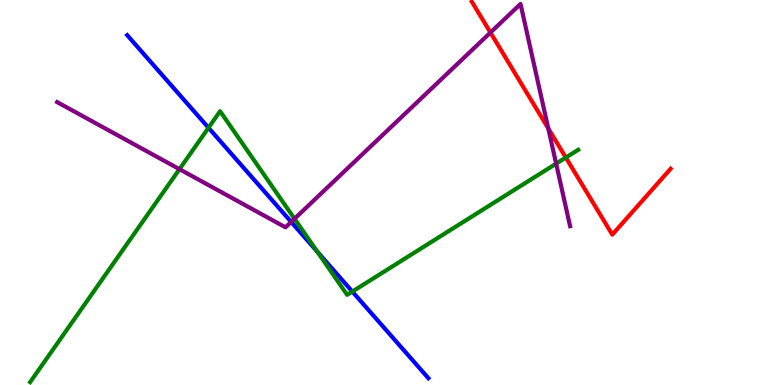[{'lines': ['blue', 'red'], 'intersections': []}, {'lines': ['green', 'red'], 'intersections': [{'x': 7.3, 'y': 5.91}]}, {'lines': ['purple', 'red'], 'intersections': [{'x': 6.33, 'y': 9.15}, {'x': 7.07, 'y': 6.66}]}, {'lines': ['blue', 'green'], 'intersections': [{'x': 2.69, 'y': 6.68}, {'x': 4.09, 'y': 3.46}, {'x': 4.55, 'y': 2.43}]}, {'lines': ['blue', 'purple'], 'intersections': [{'x': 3.76, 'y': 4.24}]}, {'lines': ['green', 'purple'], 'intersections': [{'x': 2.32, 'y': 5.61}, {'x': 3.8, 'y': 4.32}, {'x': 7.18, 'y': 5.75}]}]